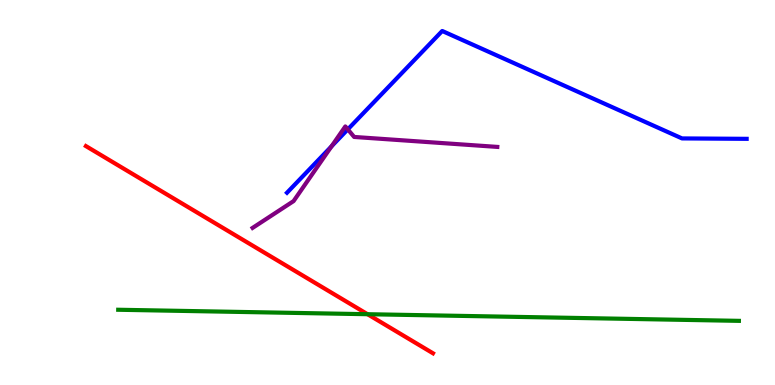[{'lines': ['blue', 'red'], 'intersections': []}, {'lines': ['green', 'red'], 'intersections': [{'x': 4.74, 'y': 1.84}]}, {'lines': ['purple', 'red'], 'intersections': []}, {'lines': ['blue', 'green'], 'intersections': []}, {'lines': ['blue', 'purple'], 'intersections': [{'x': 4.28, 'y': 6.2}, {'x': 4.49, 'y': 6.64}]}, {'lines': ['green', 'purple'], 'intersections': []}]